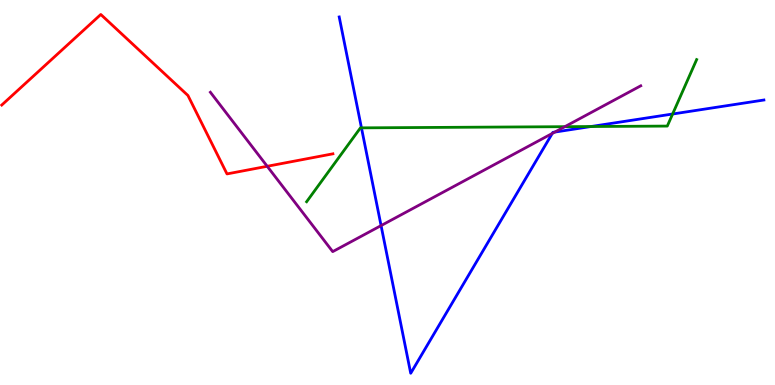[{'lines': ['blue', 'red'], 'intersections': []}, {'lines': ['green', 'red'], 'intersections': []}, {'lines': ['purple', 'red'], 'intersections': [{'x': 3.45, 'y': 5.68}]}, {'lines': ['blue', 'green'], 'intersections': [{'x': 4.66, 'y': 6.68}, {'x': 7.63, 'y': 6.71}, {'x': 8.68, 'y': 7.04}]}, {'lines': ['blue', 'purple'], 'intersections': [{'x': 4.92, 'y': 4.14}, {'x': 7.13, 'y': 6.53}, {'x': 7.16, 'y': 6.57}]}, {'lines': ['green', 'purple'], 'intersections': [{'x': 7.29, 'y': 6.71}]}]